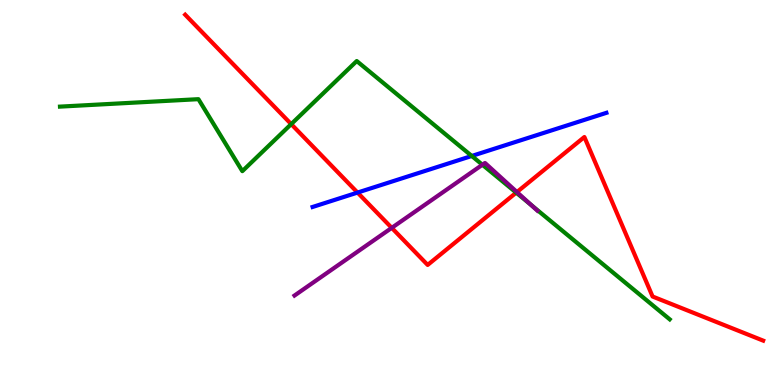[{'lines': ['blue', 'red'], 'intersections': [{'x': 4.61, 'y': 5.0}]}, {'lines': ['green', 'red'], 'intersections': [{'x': 3.76, 'y': 6.78}, {'x': 6.66, 'y': 5.0}]}, {'lines': ['purple', 'red'], 'intersections': [{'x': 5.05, 'y': 4.08}, {'x': 6.67, 'y': 5.01}]}, {'lines': ['blue', 'green'], 'intersections': [{'x': 6.09, 'y': 5.95}]}, {'lines': ['blue', 'purple'], 'intersections': []}, {'lines': ['green', 'purple'], 'intersections': [{'x': 6.22, 'y': 5.72}, {'x': 6.85, 'y': 4.68}]}]